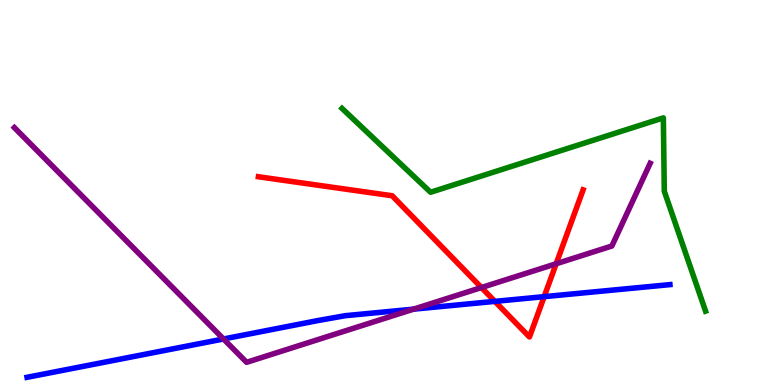[{'lines': ['blue', 'red'], 'intersections': [{'x': 6.39, 'y': 2.17}, {'x': 7.02, 'y': 2.29}]}, {'lines': ['green', 'red'], 'intersections': []}, {'lines': ['purple', 'red'], 'intersections': [{'x': 6.21, 'y': 2.53}, {'x': 7.18, 'y': 3.15}]}, {'lines': ['blue', 'green'], 'intersections': []}, {'lines': ['blue', 'purple'], 'intersections': [{'x': 2.88, 'y': 1.2}, {'x': 5.34, 'y': 1.97}]}, {'lines': ['green', 'purple'], 'intersections': []}]